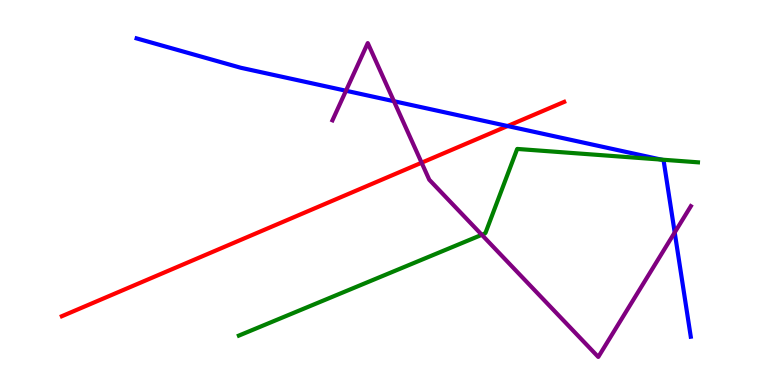[{'lines': ['blue', 'red'], 'intersections': [{'x': 6.55, 'y': 6.73}]}, {'lines': ['green', 'red'], 'intersections': []}, {'lines': ['purple', 'red'], 'intersections': [{'x': 5.44, 'y': 5.77}]}, {'lines': ['blue', 'green'], 'intersections': [{'x': 8.53, 'y': 5.85}]}, {'lines': ['blue', 'purple'], 'intersections': [{'x': 4.46, 'y': 7.64}, {'x': 5.08, 'y': 7.37}, {'x': 8.71, 'y': 3.96}]}, {'lines': ['green', 'purple'], 'intersections': [{'x': 6.22, 'y': 3.9}]}]